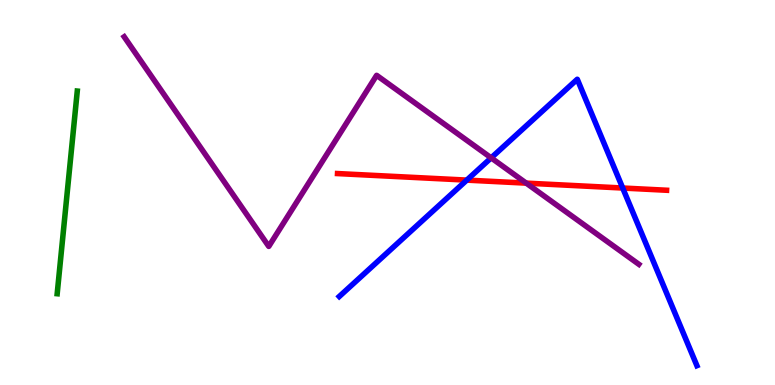[{'lines': ['blue', 'red'], 'intersections': [{'x': 6.02, 'y': 5.32}, {'x': 8.03, 'y': 5.12}]}, {'lines': ['green', 'red'], 'intersections': []}, {'lines': ['purple', 'red'], 'intersections': [{'x': 6.79, 'y': 5.24}]}, {'lines': ['blue', 'green'], 'intersections': []}, {'lines': ['blue', 'purple'], 'intersections': [{'x': 6.34, 'y': 5.9}]}, {'lines': ['green', 'purple'], 'intersections': []}]